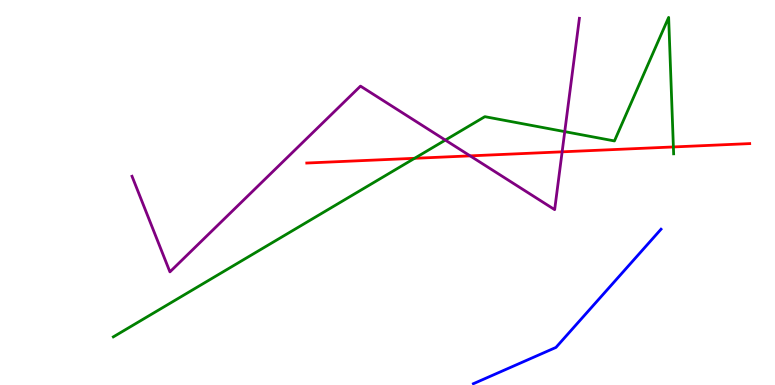[{'lines': ['blue', 'red'], 'intersections': []}, {'lines': ['green', 'red'], 'intersections': [{'x': 5.35, 'y': 5.89}, {'x': 8.69, 'y': 6.18}]}, {'lines': ['purple', 'red'], 'intersections': [{'x': 6.07, 'y': 5.95}, {'x': 7.25, 'y': 6.06}]}, {'lines': ['blue', 'green'], 'intersections': []}, {'lines': ['blue', 'purple'], 'intersections': []}, {'lines': ['green', 'purple'], 'intersections': [{'x': 5.75, 'y': 6.36}, {'x': 7.29, 'y': 6.58}]}]